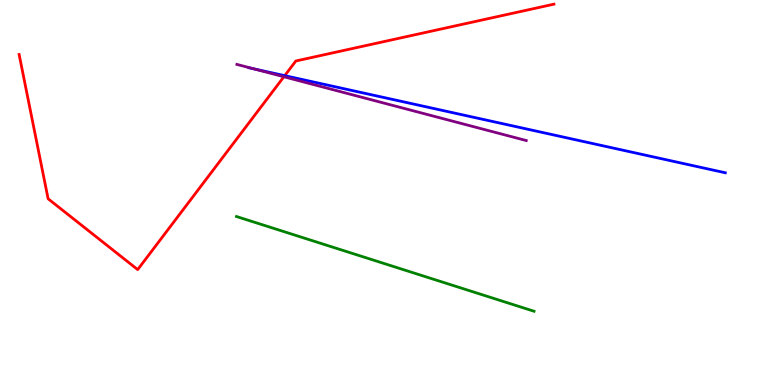[{'lines': ['blue', 'red'], 'intersections': [{'x': 3.67, 'y': 8.04}]}, {'lines': ['green', 'red'], 'intersections': []}, {'lines': ['purple', 'red'], 'intersections': [{'x': 3.66, 'y': 8.01}]}, {'lines': ['blue', 'green'], 'intersections': []}, {'lines': ['blue', 'purple'], 'intersections': [{'x': 3.27, 'y': 8.21}]}, {'lines': ['green', 'purple'], 'intersections': []}]